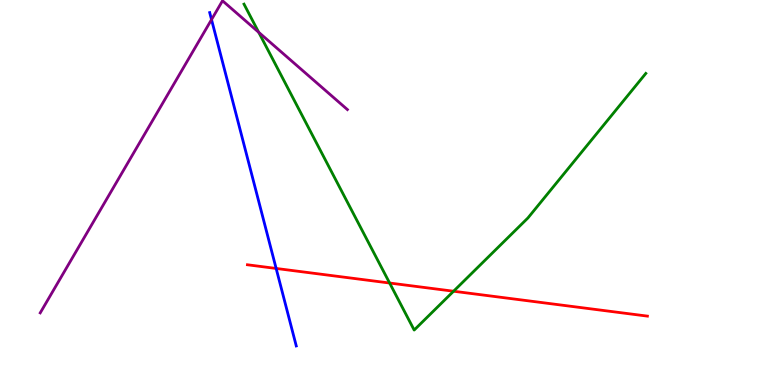[{'lines': ['blue', 'red'], 'intersections': [{'x': 3.56, 'y': 3.03}]}, {'lines': ['green', 'red'], 'intersections': [{'x': 5.03, 'y': 2.65}, {'x': 5.85, 'y': 2.44}]}, {'lines': ['purple', 'red'], 'intersections': []}, {'lines': ['blue', 'green'], 'intersections': []}, {'lines': ['blue', 'purple'], 'intersections': [{'x': 2.73, 'y': 9.49}]}, {'lines': ['green', 'purple'], 'intersections': [{'x': 3.34, 'y': 9.16}]}]